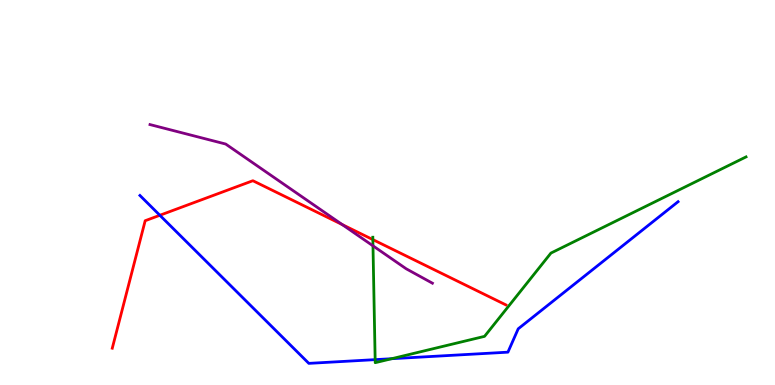[{'lines': ['blue', 'red'], 'intersections': [{'x': 2.06, 'y': 4.41}]}, {'lines': ['green', 'red'], 'intersections': [{'x': 4.81, 'y': 3.78}]}, {'lines': ['purple', 'red'], 'intersections': [{'x': 4.42, 'y': 4.17}]}, {'lines': ['blue', 'green'], 'intersections': [{'x': 4.84, 'y': 0.659}, {'x': 5.05, 'y': 0.683}]}, {'lines': ['blue', 'purple'], 'intersections': []}, {'lines': ['green', 'purple'], 'intersections': [{'x': 4.81, 'y': 3.61}]}]